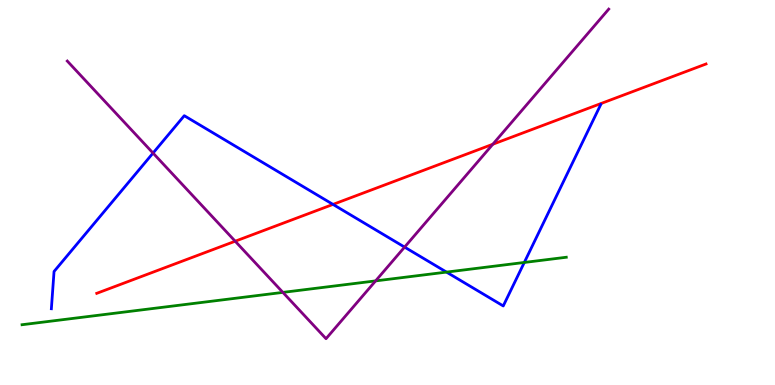[{'lines': ['blue', 'red'], 'intersections': [{'x': 4.3, 'y': 4.69}]}, {'lines': ['green', 'red'], 'intersections': []}, {'lines': ['purple', 'red'], 'intersections': [{'x': 3.03, 'y': 3.73}, {'x': 6.36, 'y': 6.25}]}, {'lines': ['blue', 'green'], 'intersections': [{'x': 5.76, 'y': 2.93}, {'x': 6.77, 'y': 3.18}]}, {'lines': ['blue', 'purple'], 'intersections': [{'x': 1.97, 'y': 6.02}, {'x': 5.22, 'y': 3.58}]}, {'lines': ['green', 'purple'], 'intersections': [{'x': 3.65, 'y': 2.41}, {'x': 4.85, 'y': 2.7}]}]